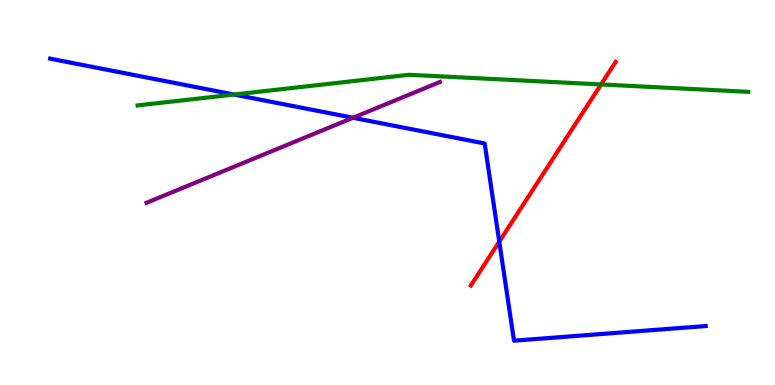[{'lines': ['blue', 'red'], 'intersections': [{'x': 6.44, 'y': 3.72}]}, {'lines': ['green', 'red'], 'intersections': [{'x': 7.76, 'y': 7.81}]}, {'lines': ['purple', 'red'], 'intersections': []}, {'lines': ['blue', 'green'], 'intersections': [{'x': 3.02, 'y': 7.54}]}, {'lines': ['blue', 'purple'], 'intersections': [{'x': 4.56, 'y': 6.94}]}, {'lines': ['green', 'purple'], 'intersections': []}]